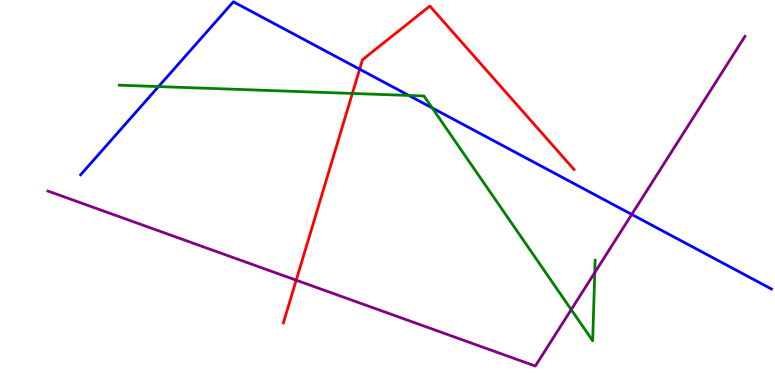[{'lines': ['blue', 'red'], 'intersections': [{'x': 4.64, 'y': 8.2}]}, {'lines': ['green', 'red'], 'intersections': [{'x': 4.55, 'y': 7.57}]}, {'lines': ['purple', 'red'], 'intersections': [{'x': 3.82, 'y': 2.72}]}, {'lines': ['blue', 'green'], 'intersections': [{'x': 2.05, 'y': 7.75}, {'x': 5.28, 'y': 7.52}, {'x': 5.58, 'y': 7.2}]}, {'lines': ['blue', 'purple'], 'intersections': [{'x': 8.15, 'y': 4.43}]}, {'lines': ['green', 'purple'], 'intersections': [{'x': 7.37, 'y': 1.96}, {'x': 7.67, 'y': 2.92}]}]